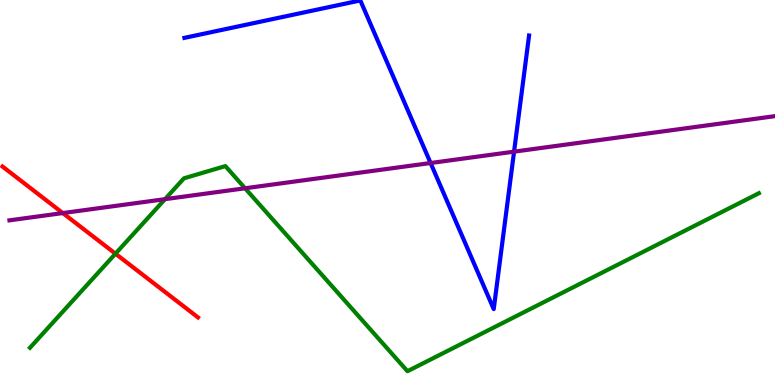[{'lines': ['blue', 'red'], 'intersections': []}, {'lines': ['green', 'red'], 'intersections': [{'x': 1.49, 'y': 3.41}]}, {'lines': ['purple', 'red'], 'intersections': [{'x': 0.811, 'y': 4.47}]}, {'lines': ['blue', 'green'], 'intersections': []}, {'lines': ['blue', 'purple'], 'intersections': [{'x': 5.56, 'y': 5.77}, {'x': 6.63, 'y': 6.06}]}, {'lines': ['green', 'purple'], 'intersections': [{'x': 2.13, 'y': 4.83}, {'x': 3.16, 'y': 5.11}]}]